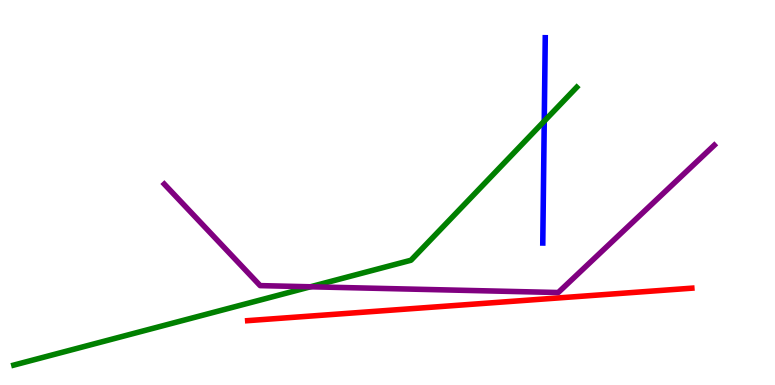[{'lines': ['blue', 'red'], 'intersections': []}, {'lines': ['green', 'red'], 'intersections': []}, {'lines': ['purple', 'red'], 'intersections': []}, {'lines': ['blue', 'green'], 'intersections': [{'x': 7.02, 'y': 6.85}]}, {'lines': ['blue', 'purple'], 'intersections': []}, {'lines': ['green', 'purple'], 'intersections': [{'x': 4.01, 'y': 2.55}]}]